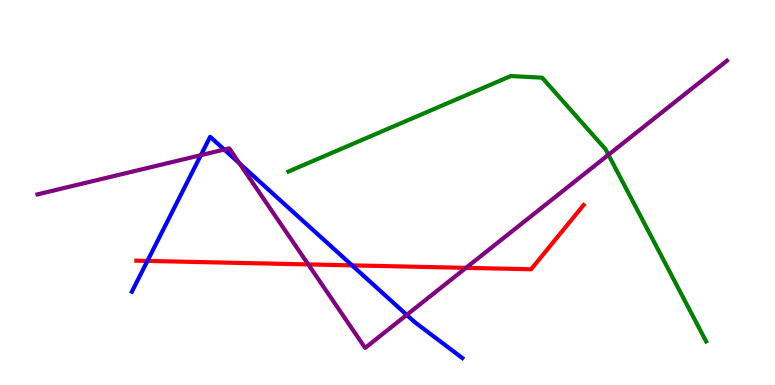[{'lines': ['blue', 'red'], 'intersections': [{'x': 1.9, 'y': 3.22}, {'x': 4.54, 'y': 3.11}]}, {'lines': ['green', 'red'], 'intersections': []}, {'lines': ['purple', 'red'], 'intersections': [{'x': 3.98, 'y': 3.13}, {'x': 6.01, 'y': 3.04}]}, {'lines': ['blue', 'green'], 'intersections': []}, {'lines': ['blue', 'purple'], 'intersections': [{'x': 2.59, 'y': 5.97}, {'x': 2.89, 'y': 6.12}, {'x': 3.09, 'y': 5.76}, {'x': 5.25, 'y': 1.82}]}, {'lines': ['green', 'purple'], 'intersections': [{'x': 7.85, 'y': 5.98}]}]